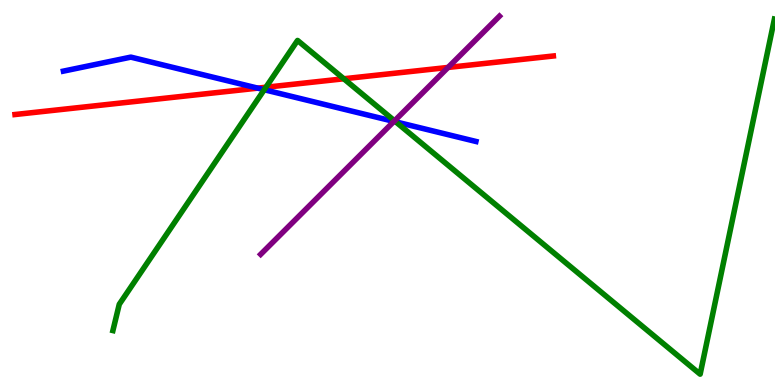[{'lines': ['blue', 'red'], 'intersections': [{'x': 3.33, 'y': 7.71}]}, {'lines': ['green', 'red'], 'intersections': [{'x': 3.43, 'y': 7.73}, {'x': 4.44, 'y': 7.95}]}, {'lines': ['purple', 'red'], 'intersections': [{'x': 5.78, 'y': 8.25}]}, {'lines': ['blue', 'green'], 'intersections': [{'x': 3.41, 'y': 7.67}, {'x': 5.11, 'y': 6.83}]}, {'lines': ['blue', 'purple'], 'intersections': [{'x': 5.08, 'y': 6.85}]}, {'lines': ['green', 'purple'], 'intersections': [{'x': 5.09, 'y': 6.86}]}]